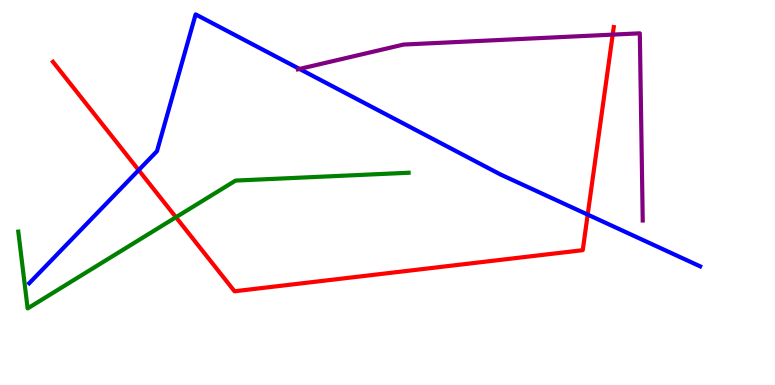[{'lines': ['blue', 'red'], 'intersections': [{'x': 1.79, 'y': 5.58}, {'x': 7.58, 'y': 4.43}]}, {'lines': ['green', 'red'], 'intersections': [{'x': 2.27, 'y': 4.36}]}, {'lines': ['purple', 'red'], 'intersections': [{'x': 7.91, 'y': 9.1}]}, {'lines': ['blue', 'green'], 'intersections': []}, {'lines': ['blue', 'purple'], 'intersections': [{'x': 3.86, 'y': 8.21}]}, {'lines': ['green', 'purple'], 'intersections': []}]